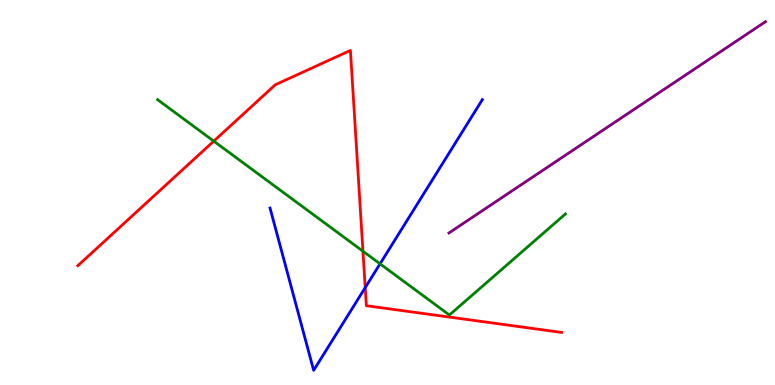[{'lines': ['blue', 'red'], 'intersections': [{'x': 4.71, 'y': 2.53}]}, {'lines': ['green', 'red'], 'intersections': [{'x': 2.76, 'y': 6.33}, {'x': 4.68, 'y': 3.47}]}, {'lines': ['purple', 'red'], 'intersections': []}, {'lines': ['blue', 'green'], 'intersections': [{'x': 4.9, 'y': 3.15}]}, {'lines': ['blue', 'purple'], 'intersections': []}, {'lines': ['green', 'purple'], 'intersections': []}]